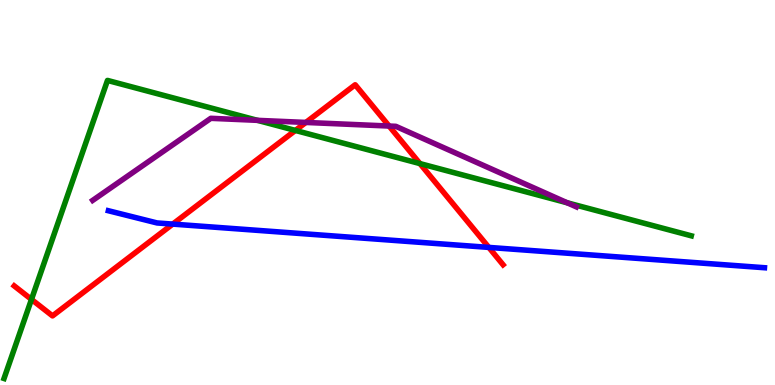[{'lines': ['blue', 'red'], 'intersections': [{'x': 2.23, 'y': 4.18}, {'x': 6.31, 'y': 3.57}]}, {'lines': ['green', 'red'], 'intersections': [{'x': 0.406, 'y': 2.22}, {'x': 3.81, 'y': 6.61}, {'x': 5.42, 'y': 5.75}]}, {'lines': ['purple', 'red'], 'intersections': [{'x': 3.95, 'y': 6.82}, {'x': 5.02, 'y': 6.73}]}, {'lines': ['blue', 'green'], 'intersections': []}, {'lines': ['blue', 'purple'], 'intersections': []}, {'lines': ['green', 'purple'], 'intersections': [{'x': 3.32, 'y': 6.87}, {'x': 7.32, 'y': 4.73}]}]